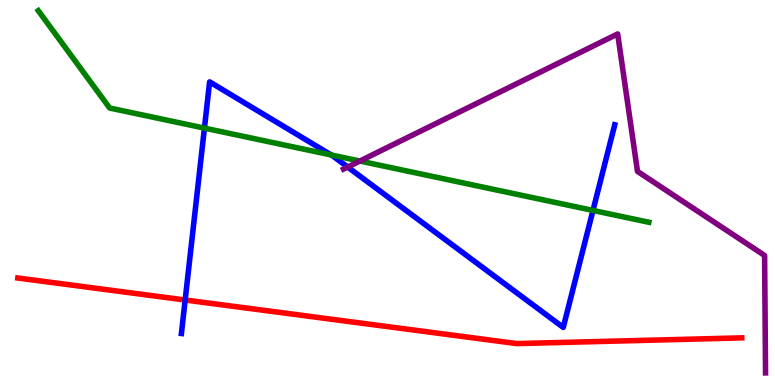[{'lines': ['blue', 'red'], 'intersections': [{'x': 2.39, 'y': 2.21}]}, {'lines': ['green', 'red'], 'intersections': []}, {'lines': ['purple', 'red'], 'intersections': []}, {'lines': ['blue', 'green'], 'intersections': [{'x': 2.64, 'y': 6.67}, {'x': 4.27, 'y': 5.97}, {'x': 7.65, 'y': 4.53}]}, {'lines': ['blue', 'purple'], 'intersections': [{'x': 4.49, 'y': 5.66}]}, {'lines': ['green', 'purple'], 'intersections': [{'x': 4.64, 'y': 5.82}]}]